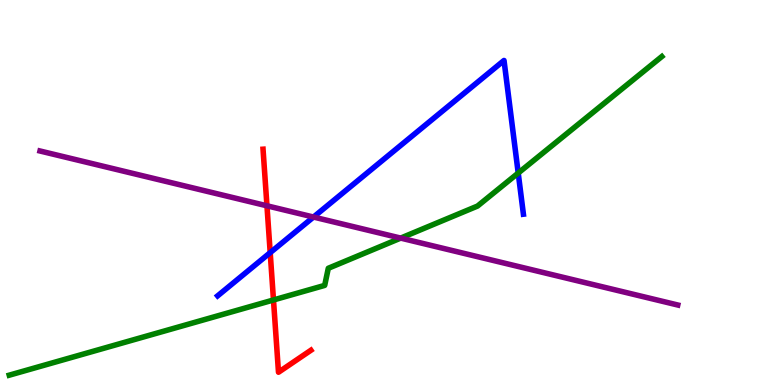[{'lines': ['blue', 'red'], 'intersections': [{'x': 3.49, 'y': 3.44}]}, {'lines': ['green', 'red'], 'intersections': [{'x': 3.53, 'y': 2.21}]}, {'lines': ['purple', 'red'], 'intersections': [{'x': 3.44, 'y': 4.65}]}, {'lines': ['blue', 'green'], 'intersections': [{'x': 6.69, 'y': 5.51}]}, {'lines': ['blue', 'purple'], 'intersections': [{'x': 4.05, 'y': 4.36}]}, {'lines': ['green', 'purple'], 'intersections': [{'x': 5.17, 'y': 3.82}]}]